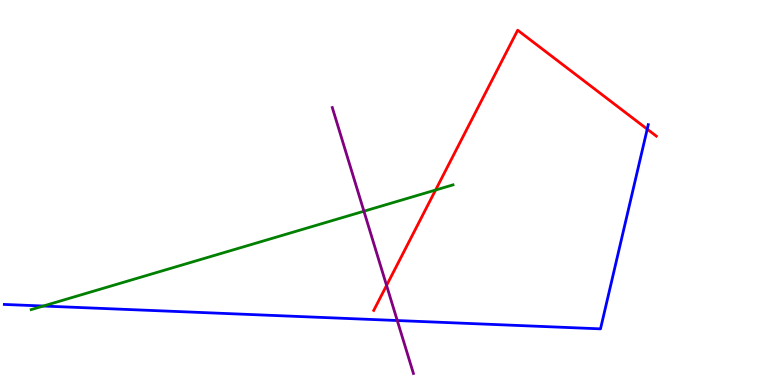[{'lines': ['blue', 'red'], 'intersections': [{'x': 8.35, 'y': 6.65}]}, {'lines': ['green', 'red'], 'intersections': [{'x': 5.62, 'y': 5.06}]}, {'lines': ['purple', 'red'], 'intersections': [{'x': 4.99, 'y': 2.59}]}, {'lines': ['blue', 'green'], 'intersections': [{'x': 0.558, 'y': 2.05}]}, {'lines': ['blue', 'purple'], 'intersections': [{'x': 5.13, 'y': 1.67}]}, {'lines': ['green', 'purple'], 'intersections': [{'x': 4.7, 'y': 4.51}]}]